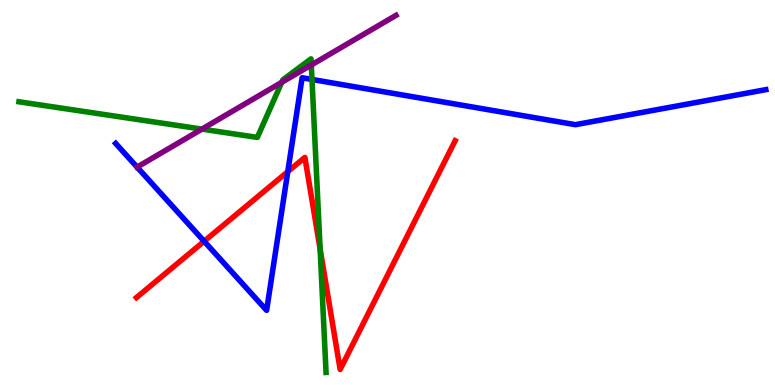[{'lines': ['blue', 'red'], 'intersections': [{'x': 2.63, 'y': 3.73}, {'x': 3.71, 'y': 5.54}]}, {'lines': ['green', 'red'], 'intersections': [{'x': 4.13, 'y': 3.53}]}, {'lines': ['purple', 'red'], 'intersections': []}, {'lines': ['blue', 'green'], 'intersections': [{'x': 4.03, 'y': 7.94}]}, {'lines': ['blue', 'purple'], 'intersections': [{'x': 1.77, 'y': 5.66}]}, {'lines': ['green', 'purple'], 'intersections': [{'x': 2.61, 'y': 6.65}, {'x': 3.64, 'y': 7.86}, {'x': 4.02, 'y': 8.31}]}]